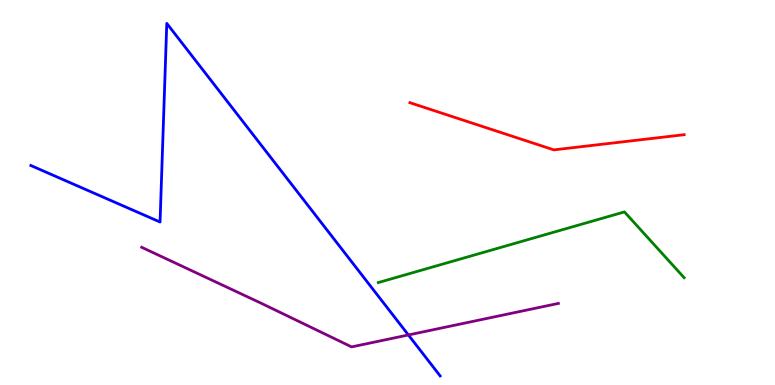[{'lines': ['blue', 'red'], 'intersections': []}, {'lines': ['green', 'red'], 'intersections': []}, {'lines': ['purple', 'red'], 'intersections': []}, {'lines': ['blue', 'green'], 'intersections': []}, {'lines': ['blue', 'purple'], 'intersections': [{'x': 5.27, 'y': 1.3}]}, {'lines': ['green', 'purple'], 'intersections': []}]